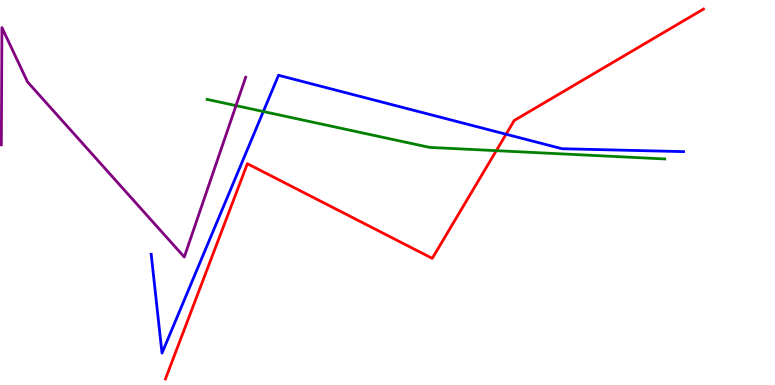[{'lines': ['blue', 'red'], 'intersections': [{'x': 6.53, 'y': 6.51}]}, {'lines': ['green', 'red'], 'intersections': [{'x': 6.4, 'y': 6.09}]}, {'lines': ['purple', 'red'], 'intersections': []}, {'lines': ['blue', 'green'], 'intersections': [{'x': 3.4, 'y': 7.1}]}, {'lines': ['blue', 'purple'], 'intersections': []}, {'lines': ['green', 'purple'], 'intersections': [{'x': 3.05, 'y': 7.26}]}]